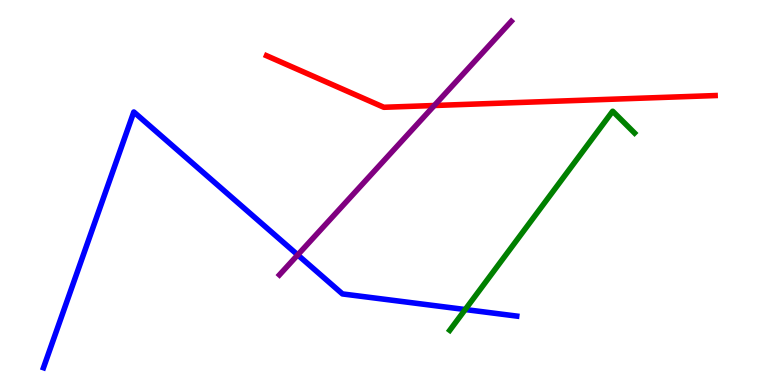[{'lines': ['blue', 'red'], 'intersections': []}, {'lines': ['green', 'red'], 'intersections': []}, {'lines': ['purple', 'red'], 'intersections': [{'x': 5.6, 'y': 7.26}]}, {'lines': ['blue', 'green'], 'intersections': [{'x': 6.0, 'y': 1.96}]}, {'lines': ['blue', 'purple'], 'intersections': [{'x': 3.84, 'y': 3.38}]}, {'lines': ['green', 'purple'], 'intersections': []}]